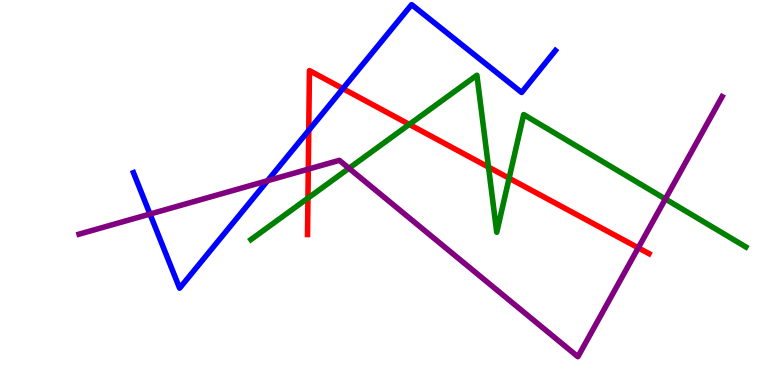[{'lines': ['blue', 'red'], 'intersections': [{'x': 3.98, 'y': 6.61}, {'x': 4.42, 'y': 7.7}]}, {'lines': ['green', 'red'], 'intersections': [{'x': 3.97, 'y': 4.85}, {'x': 5.28, 'y': 6.77}, {'x': 6.3, 'y': 5.66}, {'x': 6.57, 'y': 5.37}]}, {'lines': ['purple', 'red'], 'intersections': [{'x': 3.98, 'y': 5.61}, {'x': 8.24, 'y': 3.56}]}, {'lines': ['blue', 'green'], 'intersections': []}, {'lines': ['blue', 'purple'], 'intersections': [{'x': 1.94, 'y': 4.44}, {'x': 3.45, 'y': 5.31}]}, {'lines': ['green', 'purple'], 'intersections': [{'x': 4.5, 'y': 5.63}, {'x': 8.59, 'y': 4.83}]}]